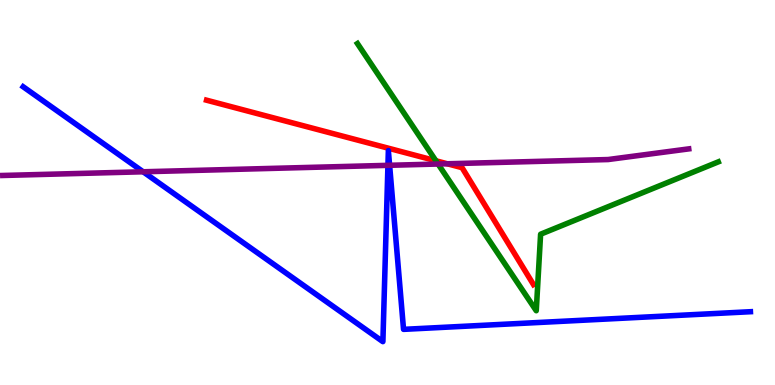[{'lines': ['blue', 'red'], 'intersections': []}, {'lines': ['green', 'red'], 'intersections': [{'x': 5.62, 'y': 5.82}]}, {'lines': ['purple', 'red'], 'intersections': [{'x': 5.77, 'y': 5.75}]}, {'lines': ['blue', 'green'], 'intersections': []}, {'lines': ['blue', 'purple'], 'intersections': [{'x': 1.85, 'y': 5.54}, {'x': 5.01, 'y': 5.71}, {'x': 5.03, 'y': 5.71}]}, {'lines': ['green', 'purple'], 'intersections': [{'x': 5.65, 'y': 5.74}]}]